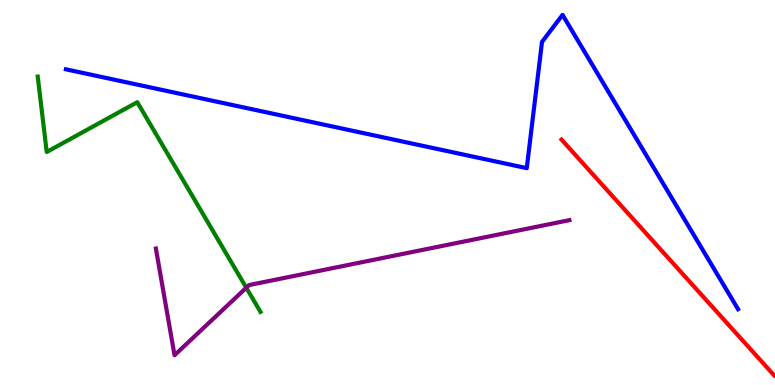[{'lines': ['blue', 'red'], 'intersections': []}, {'lines': ['green', 'red'], 'intersections': []}, {'lines': ['purple', 'red'], 'intersections': []}, {'lines': ['blue', 'green'], 'intersections': []}, {'lines': ['blue', 'purple'], 'intersections': []}, {'lines': ['green', 'purple'], 'intersections': [{'x': 3.18, 'y': 2.53}]}]